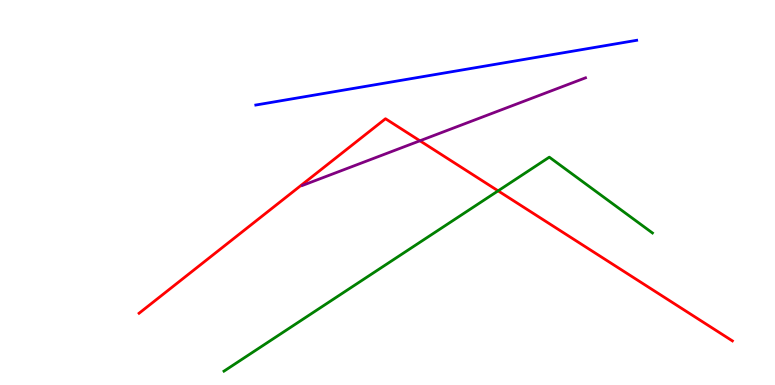[{'lines': ['blue', 'red'], 'intersections': []}, {'lines': ['green', 'red'], 'intersections': [{'x': 6.43, 'y': 5.04}]}, {'lines': ['purple', 'red'], 'intersections': [{'x': 5.42, 'y': 6.34}]}, {'lines': ['blue', 'green'], 'intersections': []}, {'lines': ['blue', 'purple'], 'intersections': []}, {'lines': ['green', 'purple'], 'intersections': []}]